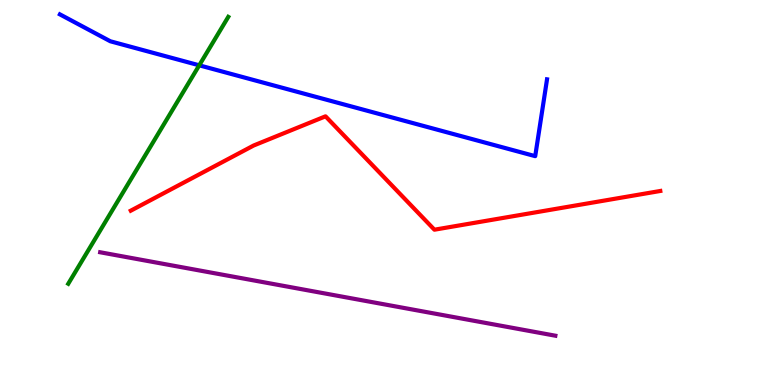[{'lines': ['blue', 'red'], 'intersections': []}, {'lines': ['green', 'red'], 'intersections': []}, {'lines': ['purple', 'red'], 'intersections': []}, {'lines': ['blue', 'green'], 'intersections': [{'x': 2.57, 'y': 8.3}]}, {'lines': ['blue', 'purple'], 'intersections': []}, {'lines': ['green', 'purple'], 'intersections': []}]